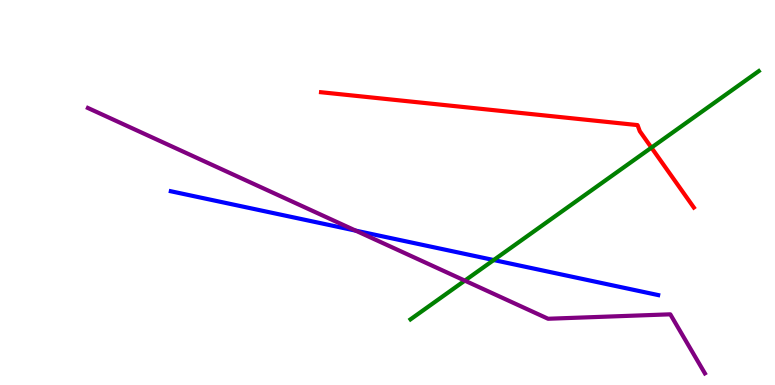[{'lines': ['blue', 'red'], 'intersections': []}, {'lines': ['green', 'red'], 'intersections': [{'x': 8.41, 'y': 6.17}]}, {'lines': ['purple', 'red'], 'intersections': []}, {'lines': ['blue', 'green'], 'intersections': [{'x': 6.37, 'y': 3.25}]}, {'lines': ['blue', 'purple'], 'intersections': [{'x': 4.59, 'y': 4.01}]}, {'lines': ['green', 'purple'], 'intersections': [{'x': 6.0, 'y': 2.71}]}]